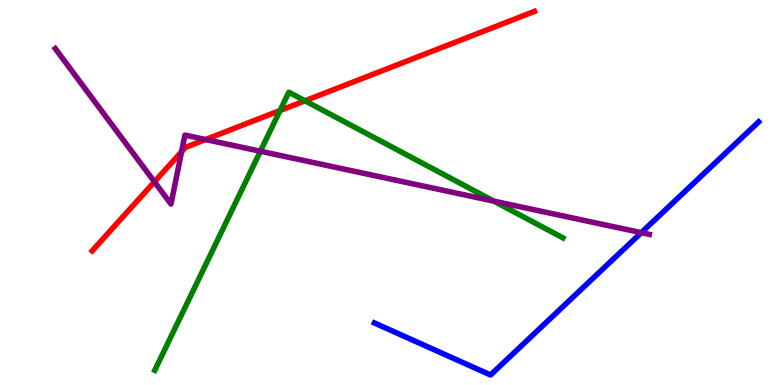[{'lines': ['blue', 'red'], 'intersections': []}, {'lines': ['green', 'red'], 'intersections': [{'x': 3.61, 'y': 7.13}, {'x': 3.94, 'y': 7.38}]}, {'lines': ['purple', 'red'], 'intersections': [{'x': 1.99, 'y': 5.28}, {'x': 2.34, 'y': 6.06}, {'x': 2.65, 'y': 6.38}]}, {'lines': ['blue', 'green'], 'intersections': []}, {'lines': ['blue', 'purple'], 'intersections': [{'x': 8.27, 'y': 3.96}]}, {'lines': ['green', 'purple'], 'intersections': [{'x': 3.36, 'y': 6.07}, {'x': 6.37, 'y': 4.78}]}]